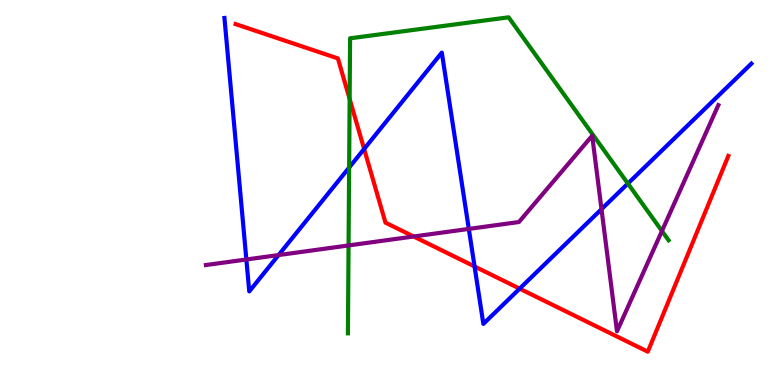[{'lines': ['blue', 'red'], 'intersections': [{'x': 4.7, 'y': 6.13}, {'x': 6.12, 'y': 3.08}, {'x': 6.71, 'y': 2.5}]}, {'lines': ['green', 'red'], 'intersections': [{'x': 4.51, 'y': 7.43}]}, {'lines': ['purple', 'red'], 'intersections': [{'x': 5.34, 'y': 3.86}]}, {'lines': ['blue', 'green'], 'intersections': [{'x': 4.5, 'y': 5.65}, {'x': 8.1, 'y': 5.23}]}, {'lines': ['blue', 'purple'], 'intersections': [{'x': 3.18, 'y': 3.26}, {'x': 3.59, 'y': 3.38}, {'x': 6.05, 'y': 4.05}, {'x': 7.76, 'y': 4.57}]}, {'lines': ['green', 'purple'], 'intersections': [{'x': 4.5, 'y': 3.62}, {'x': 8.54, 'y': 4.0}]}]